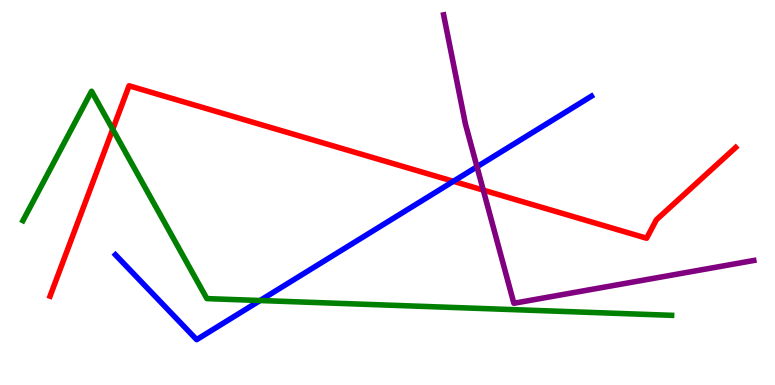[{'lines': ['blue', 'red'], 'intersections': [{'x': 5.85, 'y': 5.29}]}, {'lines': ['green', 'red'], 'intersections': [{'x': 1.45, 'y': 6.64}]}, {'lines': ['purple', 'red'], 'intersections': [{'x': 6.24, 'y': 5.06}]}, {'lines': ['blue', 'green'], 'intersections': [{'x': 3.36, 'y': 2.19}]}, {'lines': ['blue', 'purple'], 'intersections': [{'x': 6.15, 'y': 5.67}]}, {'lines': ['green', 'purple'], 'intersections': []}]